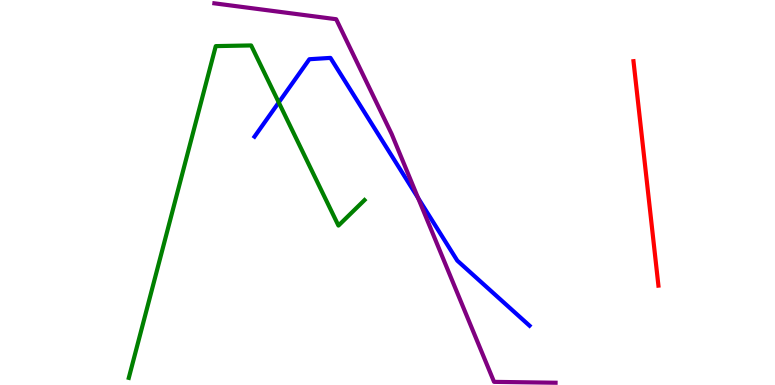[{'lines': ['blue', 'red'], 'intersections': []}, {'lines': ['green', 'red'], 'intersections': []}, {'lines': ['purple', 'red'], 'intersections': []}, {'lines': ['blue', 'green'], 'intersections': [{'x': 3.6, 'y': 7.34}]}, {'lines': ['blue', 'purple'], 'intersections': [{'x': 5.39, 'y': 4.86}]}, {'lines': ['green', 'purple'], 'intersections': []}]